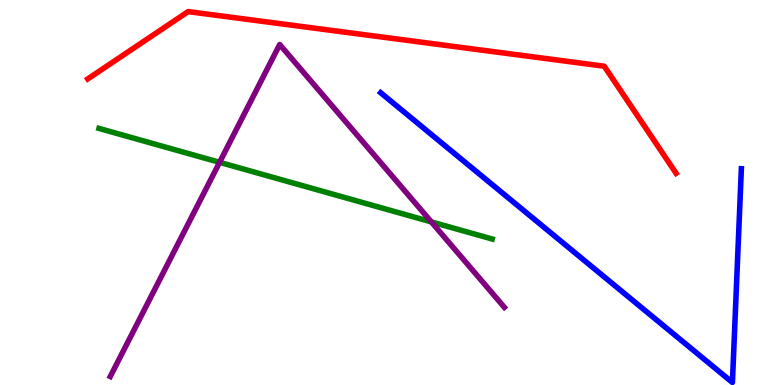[{'lines': ['blue', 'red'], 'intersections': []}, {'lines': ['green', 'red'], 'intersections': []}, {'lines': ['purple', 'red'], 'intersections': []}, {'lines': ['blue', 'green'], 'intersections': []}, {'lines': ['blue', 'purple'], 'intersections': []}, {'lines': ['green', 'purple'], 'intersections': [{'x': 2.83, 'y': 5.78}, {'x': 5.57, 'y': 4.24}]}]